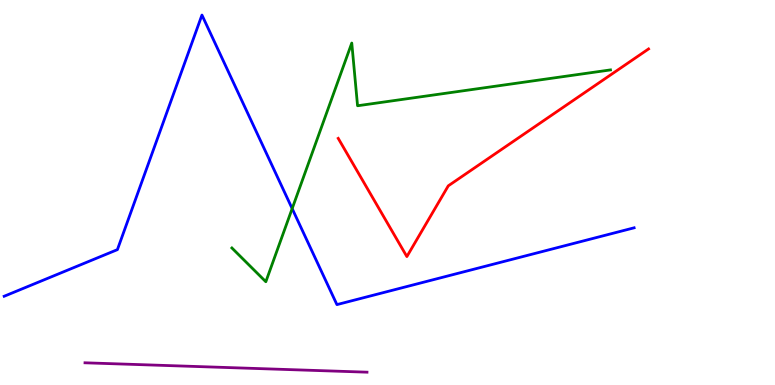[{'lines': ['blue', 'red'], 'intersections': []}, {'lines': ['green', 'red'], 'intersections': []}, {'lines': ['purple', 'red'], 'intersections': []}, {'lines': ['blue', 'green'], 'intersections': [{'x': 3.77, 'y': 4.58}]}, {'lines': ['blue', 'purple'], 'intersections': []}, {'lines': ['green', 'purple'], 'intersections': []}]